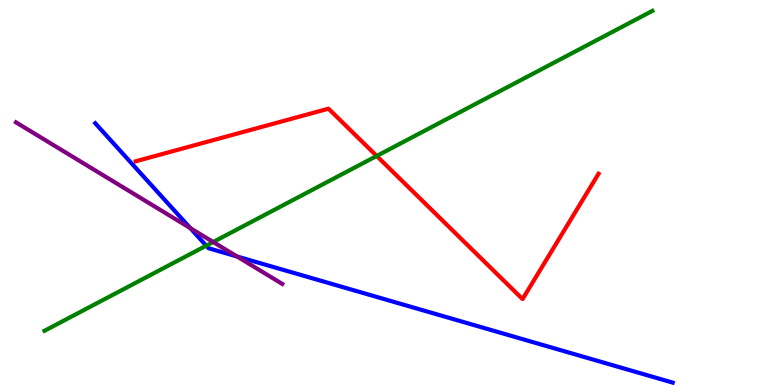[{'lines': ['blue', 'red'], 'intersections': []}, {'lines': ['green', 'red'], 'intersections': [{'x': 4.86, 'y': 5.95}]}, {'lines': ['purple', 'red'], 'intersections': []}, {'lines': ['blue', 'green'], 'intersections': [{'x': 2.66, 'y': 3.62}]}, {'lines': ['blue', 'purple'], 'intersections': [{'x': 2.46, 'y': 4.07}, {'x': 3.06, 'y': 3.34}]}, {'lines': ['green', 'purple'], 'intersections': [{'x': 2.75, 'y': 3.71}]}]